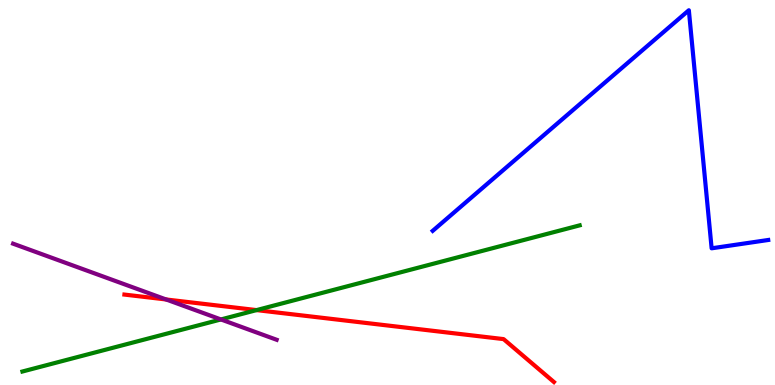[{'lines': ['blue', 'red'], 'intersections': []}, {'lines': ['green', 'red'], 'intersections': [{'x': 3.31, 'y': 1.95}]}, {'lines': ['purple', 'red'], 'intersections': [{'x': 2.14, 'y': 2.22}]}, {'lines': ['blue', 'green'], 'intersections': []}, {'lines': ['blue', 'purple'], 'intersections': []}, {'lines': ['green', 'purple'], 'intersections': [{'x': 2.85, 'y': 1.7}]}]